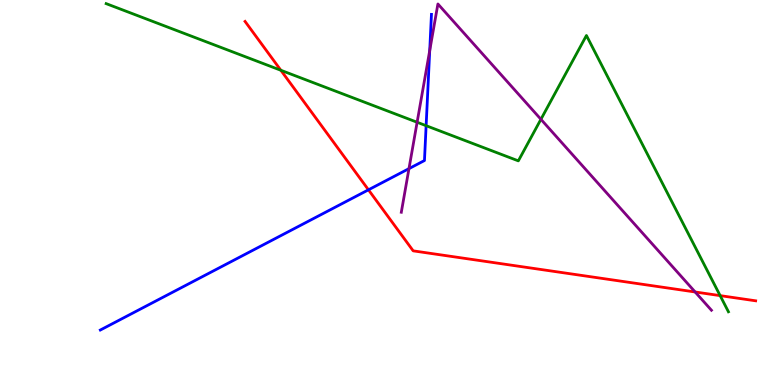[{'lines': ['blue', 'red'], 'intersections': [{'x': 4.75, 'y': 5.07}]}, {'lines': ['green', 'red'], 'intersections': [{'x': 3.62, 'y': 8.17}, {'x': 9.29, 'y': 2.32}]}, {'lines': ['purple', 'red'], 'intersections': [{'x': 8.97, 'y': 2.42}]}, {'lines': ['blue', 'green'], 'intersections': [{'x': 5.5, 'y': 6.74}]}, {'lines': ['blue', 'purple'], 'intersections': [{'x': 5.28, 'y': 5.62}, {'x': 5.54, 'y': 8.69}]}, {'lines': ['green', 'purple'], 'intersections': [{'x': 5.38, 'y': 6.82}, {'x': 6.98, 'y': 6.9}]}]